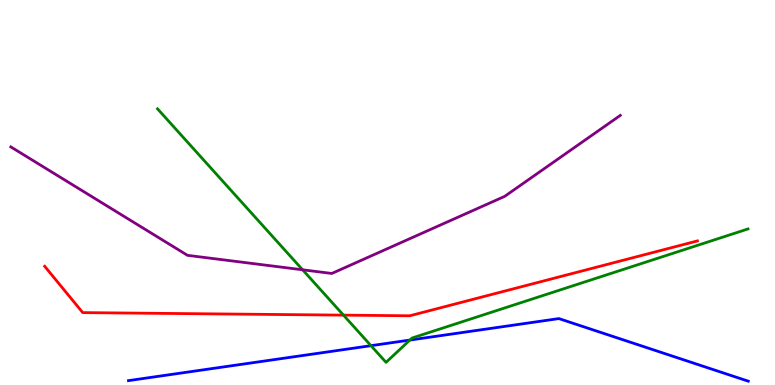[{'lines': ['blue', 'red'], 'intersections': []}, {'lines': ['green', 'red'], 'intersections': [{'x': 4.43, 'y': 1.81}]}, {'lines': ['purple', 'red'], 'intersections': []}, {'lines': ['blue', 'green'], 'intersections': [{'x': 4.79, 'y': 1.02}, {'x': 5.29, 'y': 1.17}]}, {'lines': ['blue', 'purple'], 'intersections': []}, {'lines': ['green', 'purple'], 'intersections': [{'x': 3.9, 'y': 2.99}]}]